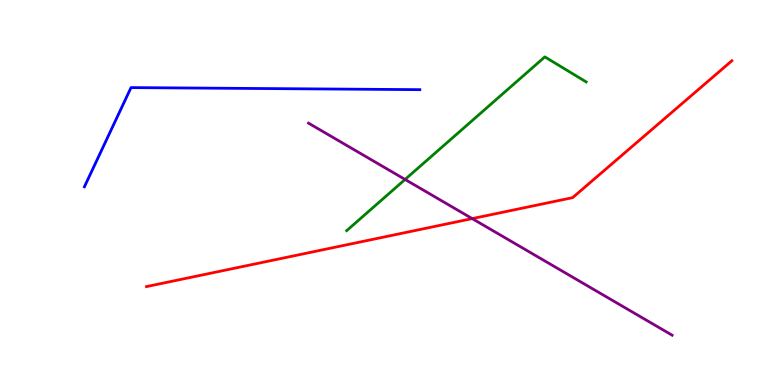[{'lines': ['blue', 'red'], 'intersections': []}, {'lines': ['green', 'red'], 'intersections': []}, {'lines': ['purple', 'red'], 'intersections': [{'x': 6.09, 'y': 4.32}]}, {'lines': ['blue', 'green'], 'intersections': []}, {'lines': ['blue', 'purple'], 'intersections': []}, {'lines': ['green', 'purple'], 'intersections': [{'x': 5.23, 'y': 5.34}]}]